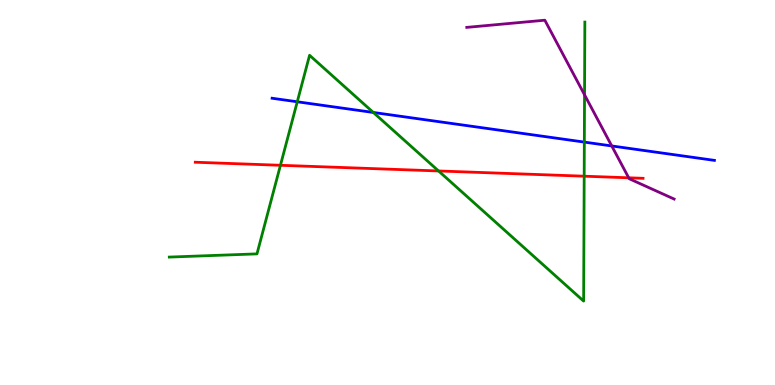[{'lines': ['blue', 'red'], 'intersections': []}, {'lines': ['green', 'red'], 'intersections': [{'x': 3.62, 'y': 5.71}, {'x': 5.66, 'y': 5.56}, {'x': 7.54, 'y': 5.42}]}, {'lines': ['purple', 'red'], 'intersections': [{'x': 8.11, 'y': 5.38}]}, {'lines': ['blue', 'green'], 'intersections': [{'x': 3.84, 'y': 7.36}, {'x': 4.82, 'y': 7.08}, {'x': 7.54, 'y': 6.31}]}, {'lines': ['blue', 'purple'], 'intersections': [{'x': 7.89, 'y': 6.21}]}, {'lines': ['green', 'purple'], 'intersections': [{'x': 7.54, 'y': 7.54}]}]